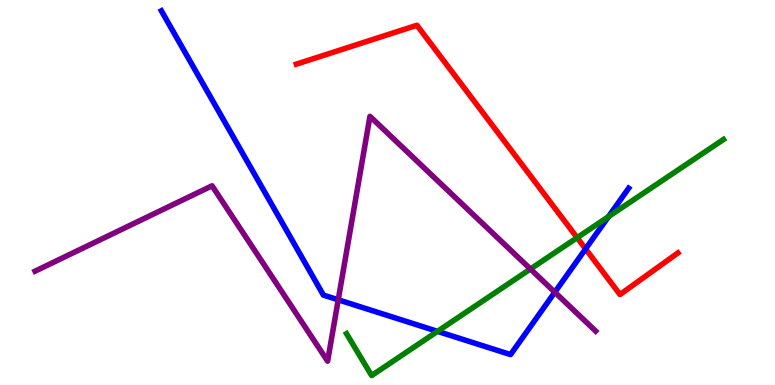[{'lines': ['blue', 'red'], 'intersections': [{'x': 7.56, 'y': 3.54}]}, {'lines': ['green', 'red'], 'intersections': [{'x': 7.45, 'y': 3.83}]}, {'lines': ['purple', 'red'], 'intersections': []}, {'lines': ['blue', 'green'], 'intersections': [{'x': 5.65, 'y': 1.39}, {'x': 7.85, 'y': 4.37}]}, {'lines': ['blue', 'purple'], 'intersections': [{'x': 4.36, 'y': 2.21}, {'x': 7.16, 'y': 2.41}]}, {'lines': ['green', 'purple'], 'intersections': [{'x': 6.84, 'y': 3.01}]}]